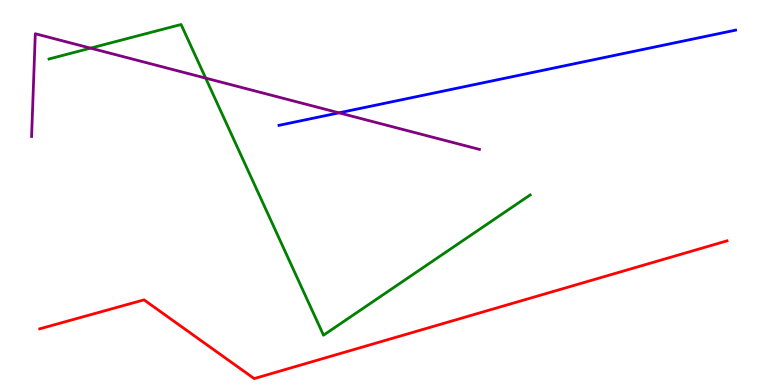[{'lines': ['blue', 'red'], 'intersections': []}, {'lines': ['green', 'red'], 'intersections': []}, {'lines': ['purple', 'red'], 'intersections': []}, {'lines': ['blue', 'green'], 'intersections': []}, {'lines': ['blue', 'purple'], 'intersections': [{'x': 4.37, 'y': 7.07}]}, {'lines': ['green', 'purple'], 'intersections': [{'x': 1.17, 'y': 8.75}, {'x': 2.65, 'y': 7.97}]}]